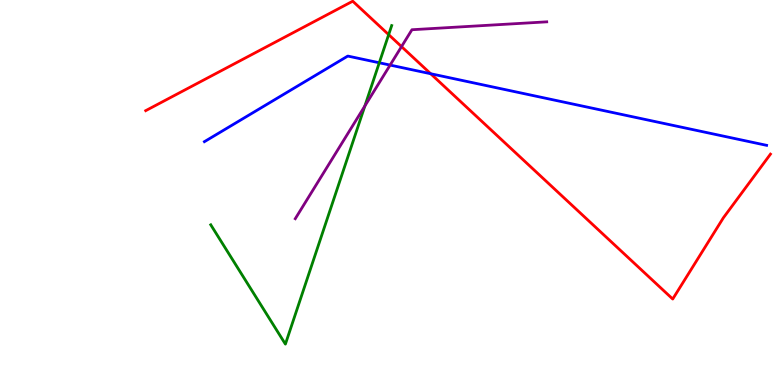[{'lines': ['blue', 'red'], 'intersections': [{'x': 5.56, 'y': 8.09}]}, {'lines': ['green', 'red'], 'intersections': [{'x': 5.02, 'y': 9.1}]}, {'lines': ['purple', 'red'], 'intersections': [{'x': 5.18, 'y': 8.79}]}, {'lines': ['blue', 'green'], 'intersections': [{'x': 4.89, 'y': 8.37}]}, {'lines': ['blue', 'purple'], 'intersections': [{'x': 5.03, 'y': 8.31}]}, {'lines': ['green', 'purple'], 'intersections': [{'x': 4.71, 'y': 7.25}]}]